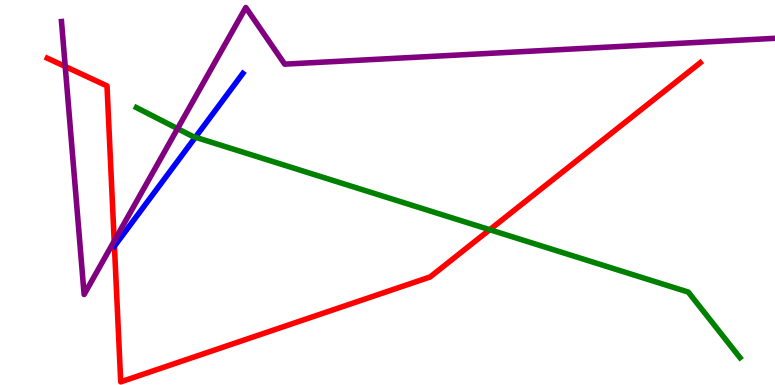[{'lines': ['blue', 'red'], 'intersections': [{'x': 1.48, 'y': 3.61}]}, {'lines': ['green', 'red'], 'intersections': [{'x': 6.32, 'y': 4.03}]}, {'lines': ['purple', 'red'], 'intersections': [{'x': 0.842, 'y': 8.27}, {'x': 1.47, 'y': 3.74}]}, {'lines': ['blue', 'green'], 'intersections': [{'x': 2.52, 'y': 6.44}]}, {'lines': ['blue', 'purple'], 'intersections': []}, {'lines': ['green', 'purple'], 'intersections': [{'x': 2.29, 'y': 6.66}]}]